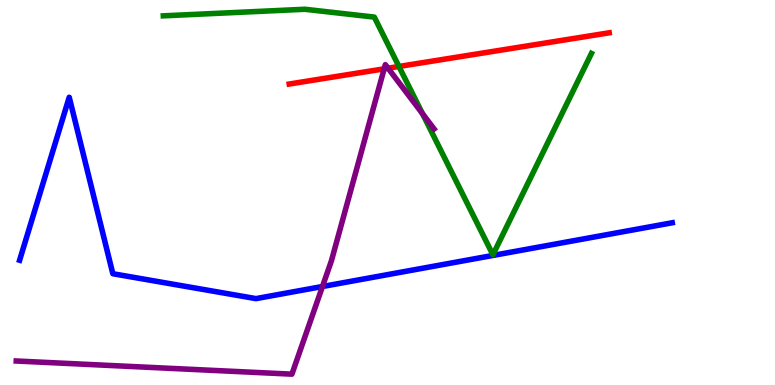[{'lines': ['blue', 'red'], 'intersections': []}, {'lines': ['green', 'red'], 'intersections': [{'x': 5.15, 'y': 8.27}]}, {'lines': ['purple', 'red'], 'intersections': [{'x': 4.96, 'y': 8.21}, {'x': 5.01, 'y': 8.23}]}, {'lines': ['blue', 'green'], 'intersections': []}, {'lines': ['blue', 'purple'], 'intersections': [{'x': 4.16, 'y': 2.56}]}, {'lines': ['green', 'purple'], 'intersections': [{'x': 5.45, 'y': 7.05}]}]